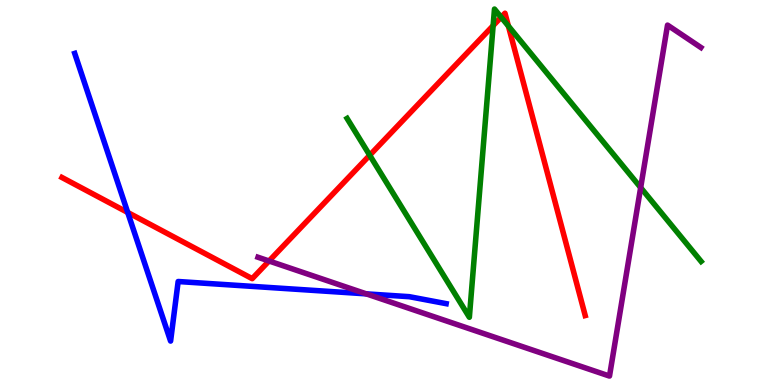[{'lines': ['blue', 'red'], 'intersections': [{'x': 1.65, 'y': 4.48}]}, {'lines': ['green', 'red'], 'intersections': [{'x': 4.77, 'y': 5.97}, {'x': 6.36, 'y': 9.33}, {'x': 6.47, 'y': 9.55}, {'x': 6.56, 'y': 9.32}]}, {'lines': ['purple', 'red'], 'intersections': [{'x': 3.47, 'y': 3.22}]}, {'lines': ['blue', 'green'], 'intersections': []}, {'lines': ['blue', 'purple'], 'intersections': [{'x': 4.73, 'y': 2.37}]}, {'lines': ['green', 'purple'], 'intersections': [{'x': 8.27, 'y': 5.13}]}]